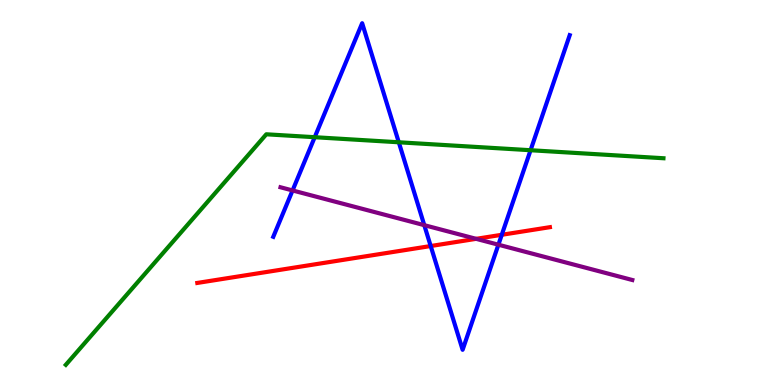[{'lines': ['blue', 'red'], 'intersections': [{'x': 5.56, 'y': 3.61}, {'x': 6.47, 'y': 3.9}]}, {'lines': ['green', 'red'], 'intersections': []}, {'lines': ['purple', 'red'], 'intersections': [{'x': 6.14, 'y': 3.8}]}, {'lines': ['blue', 'green'], 'intersections': [{'x': 4.06, 'y': 6.44}, {'x': 5.15, 'y': 6.3}, {'x': 6.85, 'y': 6.1}]}, {'lines': ['blue', 'purple'], 'intersections': [{'x': 3.77, 'y': 5.05}, {'x': 5.47, 'y': 4.15}, {'x': 6.43, 'y': 3.64}]}, {'lines': ['green', 'purple'], 'intersections': []}]